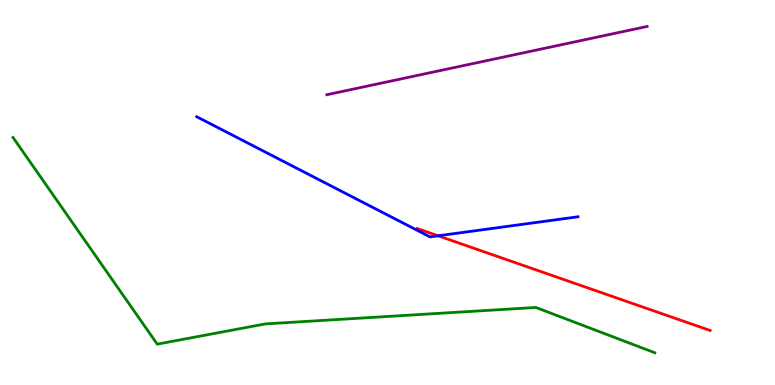[{'lines': ['blue', 'red'], 'intersections': [{'x': 5.65, 'y': 3.88}]}, {'lines': ['green', 'red'], 'intersections': []}, {'lines': ['purple', 'red'], 'intersections': []}, {'lines': ['blue', 'green'], 'intersections': []}, {'lines': ['blue', 'purple'], 'intersections': []}, {'lines': ['green', 'purple'], 'intersections': []}]